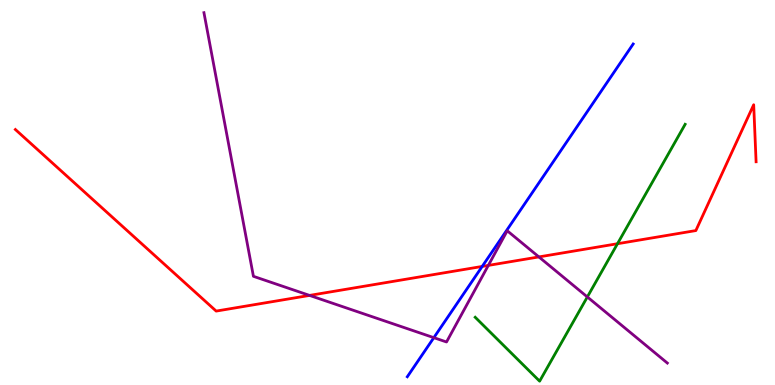[{'lines': ['blue', 'red'], 'intersections': [{'x': 6.22, 'y': 3.08}]}, {'lines': ['green', 'red'], 'intersections': [{'x': 7.97, 'y': 3.67}]}, {'lines': ['purple', 'red'], 'intersections': [{'x': 3.99, 'y': 2.33}, {'x': 6.3, 'y': 3.11}, {'x': 6.95, 'y': 3.33}]}, {'lines': ['blue', 'green'], 'intersections': []}, {'lines': ['blue', 'purple'], 'intersections': [{'x': 5.6, 'y': 1.23}]}, {'lines': ['green', 'purple'], 'intersections': [{'x': 7.58, 'y': 2.29}]}]